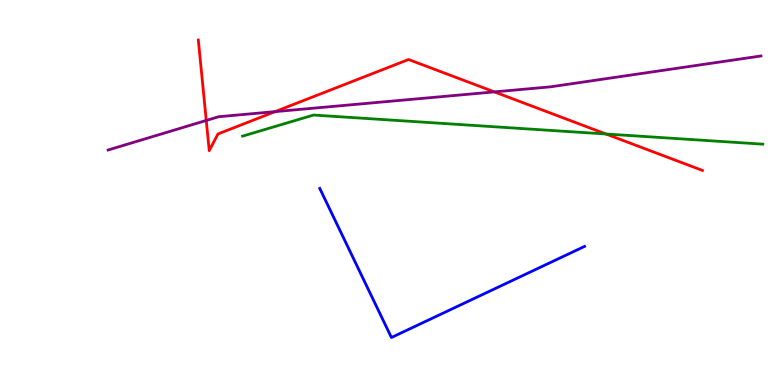[{'lines': ['blue', 'red'], 'intersections': []}, {'lines': ['green', 'red'], 'intersections': [{'x': 7.82, 'y': 6.52}]}, {'lines': ['purple', 'red'], 'intersections': [{'x': 2.66, 'y': 6.87}, {'x': 3.55, 'y': 7.1}, {'x': 6.38, 'y': 7.61}]}, {'lines': ['blue', 'green'], 'intersections': []}, {'lines': ['blue', 'purple'], 'intersections': []}, {'lines': ['green', 'purple'], 'intersections': []}]